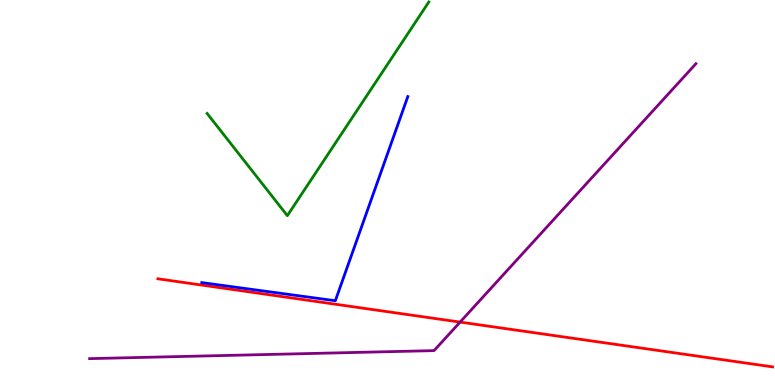[{'lines': ['blue', 'red'], 'intersections': []}, {'lines': ['green', 'red'], 'intersections': []}, {'lines': ['purple', 'red'], 'intersections': [{'x': 5.94, 'y': 1.63}]}, {'lines': ['blue', 'green'], 'intersections': []}, {'lines': ['blue', 'purple'], 'intersections': []}, {'lines': ['green', 'purple'], 'intersections': []}]